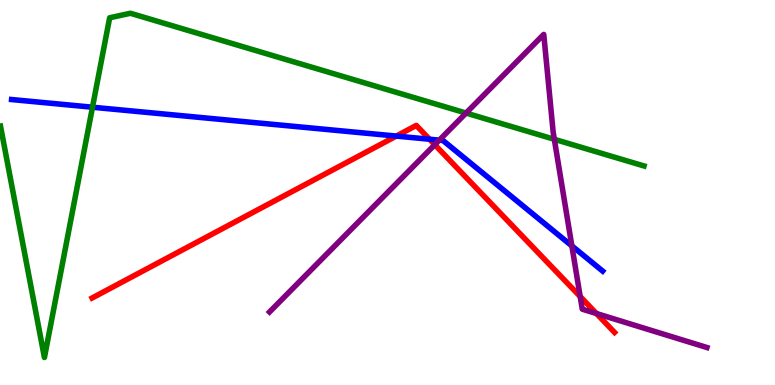[{'lines': ['blue', 'red'], 'intersections': [{'x': 5.11, 'y': 6.47}, {'x': 5.54, 'y': 6.38}]}, {'lines': ['green', 'red'], 'intersections': []}, {'lines': ['purple', 'red'], 'intersections': [{'x': 5.61, 'y': 6.24}, {'x': 7.49, 'y': 2.3}, {'x': 7.7, 'y': 1.86}]}, {'lines': ['blue', 'green'], 'intersections': [{'x': 1.19, 'y': 7.22}]}, {'lines': ['blue', 'purple'], 'intersections': [{'x': 5.67, 'y': 6.36}, {'x': 7.38, 'y': 3.61}]}, {'lines': ['green', 'purple'], 'intersections': [{'x': 6.01, 'y': 7.06}, {'x': 7.15, 'y': 6.38}]}]